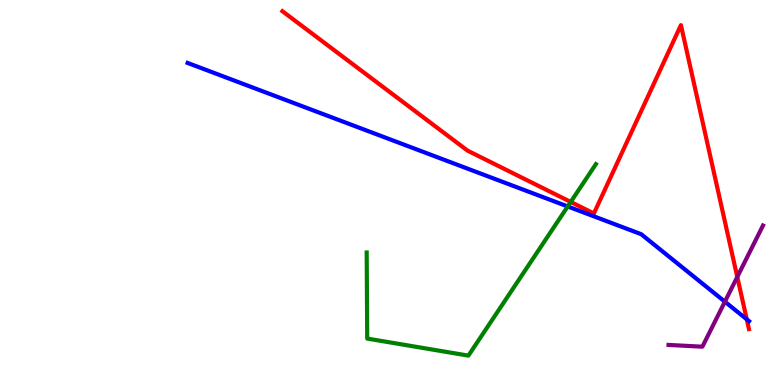[{'lines': ['blue', 'red'], 'intersections': [{'x': 9.64, 'y': 1.71}]}, {'lines': ['green', 'red'], 'intersections': [{'x': 7.36, 'y': 4.75}]}, {'lines': ['purple', 'red'], 'intersections': [{'x': 9.51, 'y': 2.81}]}, {'lines': ['blue', 'green'], 'intersections': [{'x': 7.33, 'y': 4.64}]}, {'lines': ['blue', 'purple'], 'intersections': [{'x': 9.35, 'y': 2.16}]}, {'lines': ['green', 'purple'], 'intersections': []}]